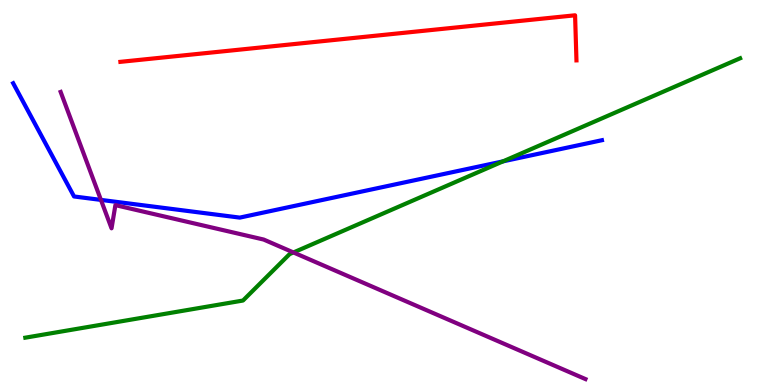[{'lines': ['blue', 'red'], 'intersections': []}, {'lines': ['green', 'red'], 'intersections': []}, {'lines': ['purple', 'red'], 'intersections': []}, {'lines': ['blue', 'green'], 'intersections': [{'x': 6.49, 'y': 5.81}]}, {'lines': ['blue', 'purple'], 'intersections': [{'x': 1.3, 'y': 4.81}]}, {'lines': ['green', 'purple'], 'intersections': [{'x': 3.79, 'y': 3.44}]}]